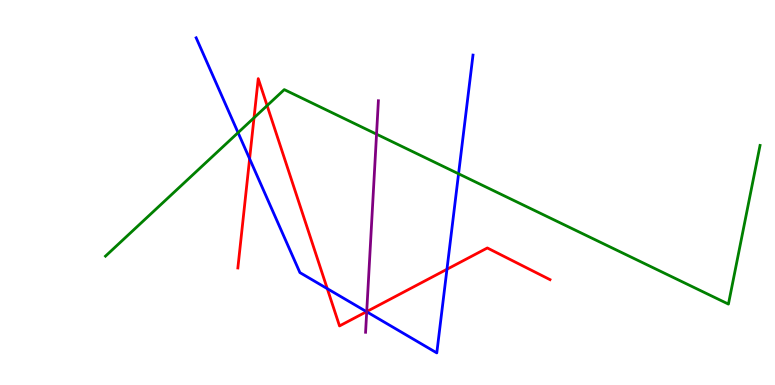[{'lines': ['blue', 'red'], 'intersections': [{'x': 3.22, 'y': 5.88}, {'x': 4.22, 'y': 2.5}, {'x': 4.73, 'y': 1.9}, {'x': 5.77, 'y': 3.01}]}, {'lines': ['green', 'red'], 'intersections': [{'x': 3.28, 'y': 6.94}, {'x': 3.45, 'y': 7.26}]}, {'lines': ['purple', 'red'], 'intersections': [{'x': 4.73, 'y': 1.91}]}, {'lines': ['blue', 'green'], 'intersections': [{'x': 3.07, 'y': 6.55}, {'x': 5.92, 'y': 5.49}]}, {'lines': ['blue', 'purple'], 'intersections': [{'x': 4.73, 'y': 1.9}]}, {'lines': ['green', 'purple'], 'intersections': [{'x': 4.86, 'y': 6.51}]}]